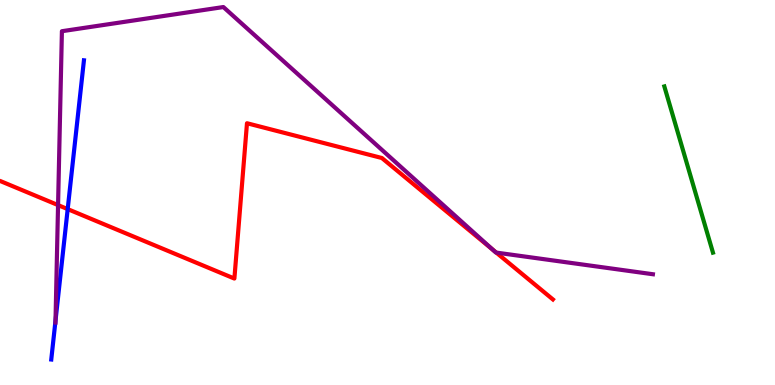[{'lines': ['blue', 'red'], 'intersections': [{'x': 0.873, 'y': 4.57}]}, {'lines': ['green', 'red'], 'intersections': []}, {'lines': ['purple', 'red'], 'intersections': [{'x': 0.749, 'y': 4.67}, {'x': 6.36, 'y': 3.52}, {'x': 6.4, 'y': 3.44}]}, {'lines': ['blue', 'green'], 'intersections': []}, {'lines': ['blue', 'purple'], 'intersections': [{'x': 0.716, 'y': 1.67}]}, {'lines': ['green', 'purple'], 'intersections': []}]